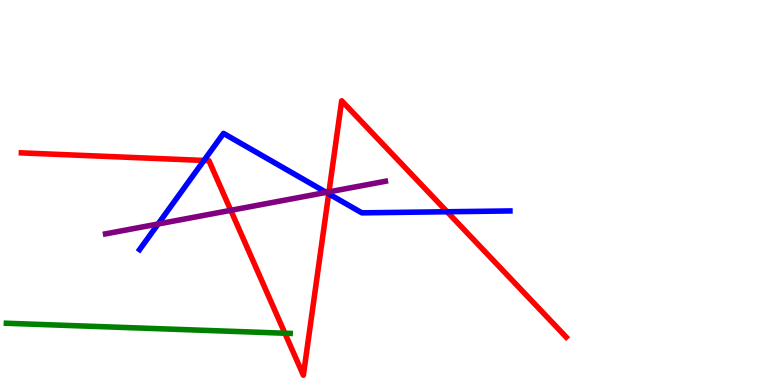[{'lines': ['blue', 'red'], 'intersections': [{'x': 2.63, 'y': 5.83}, {'x': 4.24, 'y': 4.97}, {'x': 5.77, 'y': 4.5}]}, {'lines': ['green', 'red'], 'intersections': [{'x': 3.68, 'y': 1.34}]}, {'lines': ['purple', 'red'], 'intersections': [{'x': 2.98, 'y': 4.54}, {'x': 4.24, 'y': 5.02}]}, {'lines': ['blue', 'green'], 'intersections': []}, {'lines': ['blue', 'purple'], 'intersections': [{'x': 2.04, 'y': 4.18}, {'x': 4.21, 'y': 5.0}]}, {'lines': ['green', 'purple'], 'intersections': []}]